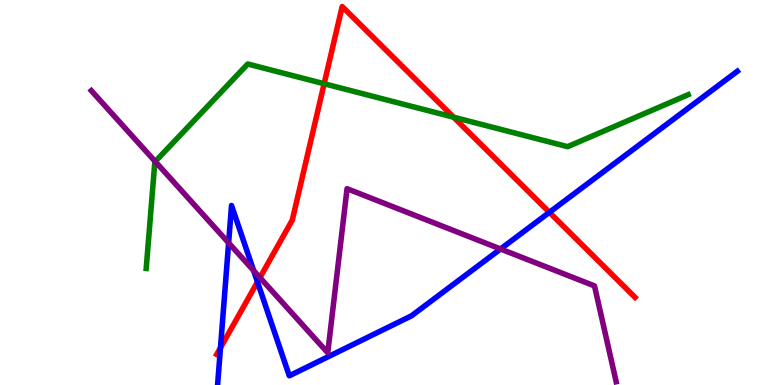[{'lines': ['blue', 'red'], 'intersections': [{'x': 2.84, 'y': 0.967}, {'x': 3.32, 'y': 2.68}, {'x': 7.09, 'y': 4.49}]}, {'lines': ['green', 'red'], 'intersections': [{'x': 4.18, 'y': 7.82}, {'x': 5.85, 'y': 6.96}]}, {'lines': ['purple', 'red'], 'intersections': [{'x': 3.35, 'y': 2.79}]}, {'lines': ['blue', 'green'], 'intersections': []}, {'lines': ['blue', 'purple'], 'intersections': [{'x': 2.95, 'y': 3.69}, {'x': 3.27, 'y': 2.97}, {'x': 6.46, 'y': 3.53}]}, {'lines': ['green', 'purple'], 'intersections': [{'x': 2.0, 'y': 5.8}]}]